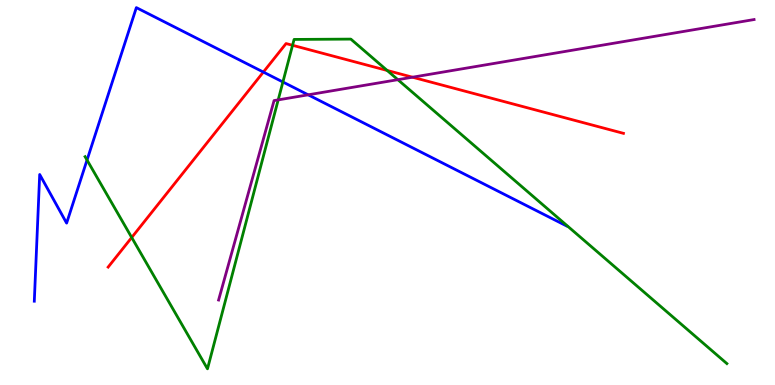[{'lines': ['blue', 'red'], 'intersections': [{'x': 3.4, 'y': 8.13}]}, {'lines': ['green', 'red'], 'intersections': [{'x': 1.7, 'y': 3.83}, {'x': 3.77, 'y': 8.82}, {'x': 5.0, 'y': 8.17}]}, {'lines': ['purple', 'red'], 'intersections': [{'x': 5.32, 'y': 7.99}]}, {'lines': ['blue', 'green'], 'intersections': [{'x': 1.12, 'y': 5.84}, {'x': 3.65, 'y': 7.87}]}, {'lines': ['blue', 'purple'], 'intersections': [{'x': 3.98, 'y': 7.54}]}, {'lines': ['green', 'purple'], 'intersections': [{'x': 3.59, 'y': 7.41}, {'x': 5.13, 'y': 7.93}]}]